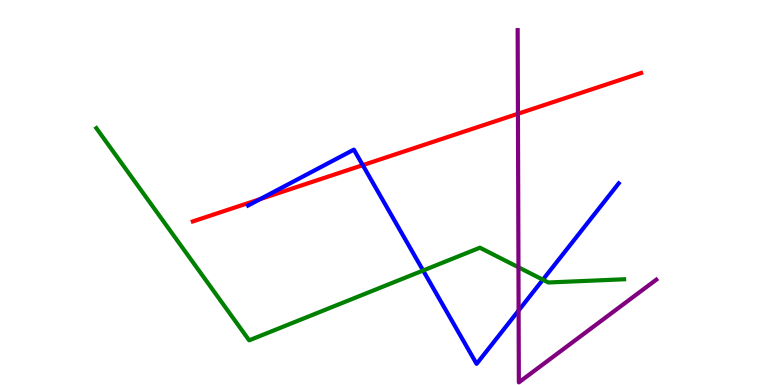[{'lines': ['blue', 'red'], 'intersections': [{'x': 3.36, 'y': 4.83}, {'x': 4.68, 'y': 5.71}]}, {'lines': ['green', 'red'], 'intersections': []}, {'lines': ['purple', 'red'], 'intersections': [{'x': 6.68, 'y': 7.05}]}, {'lines': ['blue', 'green'], 'intersections': [{'x': 5.46, 'y': 2.97}, {'x': 7.0, 'y': 2.74}]}, {'lines': ['blue', 'purple'], 'intersections': [{'x': 6.69, 'y': 1.93}]}, {'lines': ['green', 'purple'], 'intersections': [{'x': 6.69, 'y': 3.06}]}]